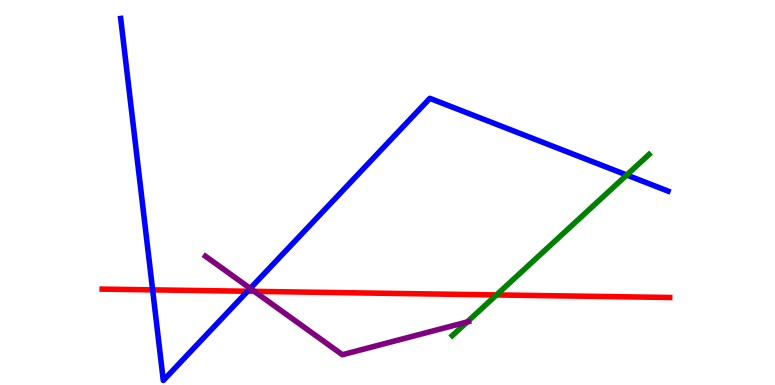[{'lines': ['blue', 'red'], 'intersections': [{'x': 1.97, 'y': 2.47}, {'x': 3.19, 'y': 2.43}]}, {'lines': ['green', 'red'], 'intersections': [{'x': 6.41, 'y': 2.34}]}, {'lines': ['purple', 'red'], 'intersections': [{'x': 3.28, 'y': 2.43}]}, {'lines': ['blue', 'green'], 'intersections': [{'x': 8.09, 'y': 5.45}]}, {'lines': ['blue', 'purple'], 'intersections': [{'x': 3.23, 'y': 2.51}]}, {'lines': ['green', 'purple'], 'intersections': [{'x': 6.03, 'y': 1.64}]}]